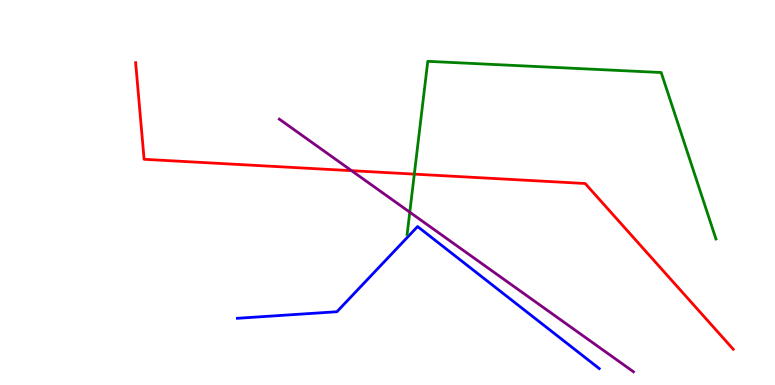[{'lines': ['blue', 'red'], 'intersections': []}, {'lines': ['green', 'red'], 'intersections': [{'x': 5.35, 'y': 5.48}]}, {'lines': ['purple', 'red'], 'intersections': [{'x': 4.54, 'y': 5.57}]}, {'lines': ['blue', 'green'], 'intersections': []}, {'lines': ['blue', 'purple'], 'intersections': []}, {'lines': ['green', 'purple'], 'intersections': [{'x': 5.29, 'y': 4.49}]}]